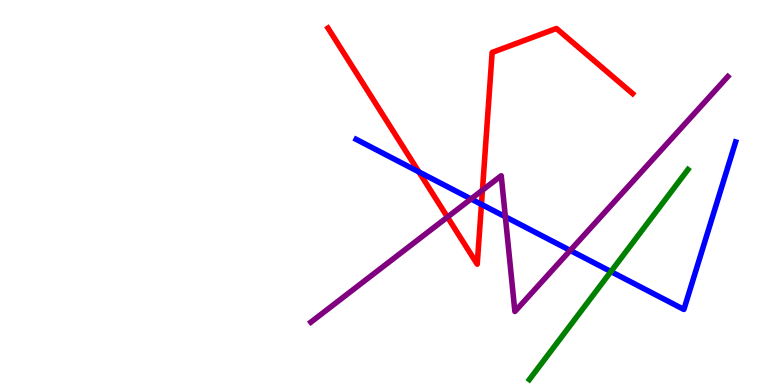[{'lines': ['blue', 'red'], 'intersections': [{'x': 5.41, 'y': 5.54}, {'x': 6.21, 'y': 4.69}]}, {'lines': ['green', 'red'], 'intersections': []}, {'lines': ['purple', 'red'], 'intersections': [{'x': 5.77, 'y': 4.36}, {'x': 6.23, 'y': 5.06}]}, {'lines': ['blue', 'green'], 'intersections': [{'x': 7.88, 'y': 2.95}]}, {'lines': ['blue', 'purple'], 'intersections': [{'x': 6.08, 'y': 4.83}, {'x': 6.52, 'y': 4.37}, {'x': 7.36, 'y': 3.49}]}, {'lines': ['green', 'purple'], 'intersections': []}]